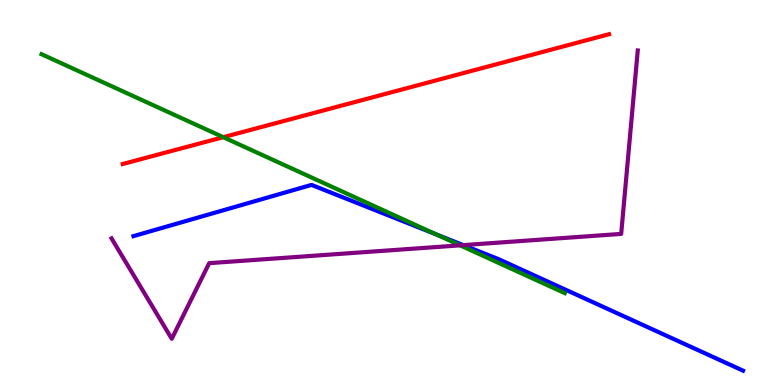[{'lines': ['blue', 'red'], 'intersections': []}, {'lines': ['green', 'red'], 'intersections': [{'x': 2.88, 'y': 6.44}]}, {'lines': ['purple', 'red'], 'intersections': []}, {'lines': ['blue', 'green'], 'intersections': [{'x': 5.62, 'y': 3.92}]}, {'lines': ['blue', 'purple'], 'intersections': [{'x': 5.98, 'y': 3.63}]}, {'lines': ['green', 'purple'], 'intersections': [{'x': 5.94, 'y': 3.63}]}]